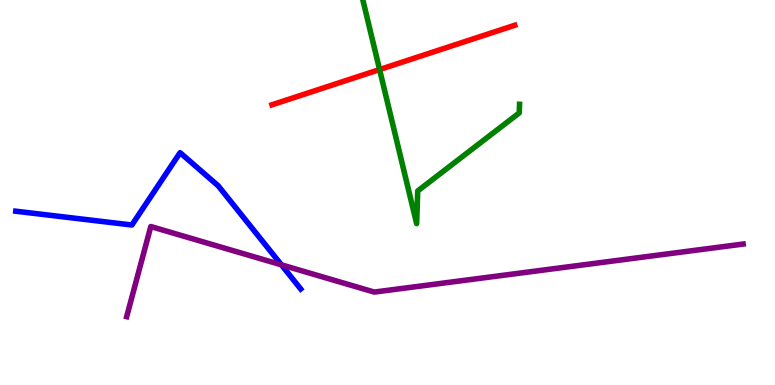[{'lines': ['blue', 'red'], 'intersections': []}, {'lines': ['green', 'red'], 'intersections': [{'x': 4.9, 'y': 8.19}]}, {'lines': ['purple', 'red'], 'intersections': []}, {'lines': ['blue', 'green'], 'intersections': []}, {'lines': ['blue', 'purple'], 'intersections': [{'x': 3.63, 'y': 3.12}]}, {'lines': ['green', 'purple'], 'intersections': []}]